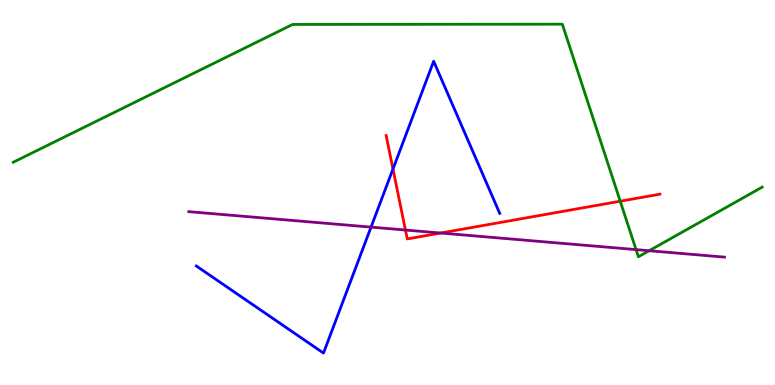[{'lines': ['blue', 'red'], 'intersections': [{'x': 5.07, 'y': 5.61}]}, {'lines': ['green', 'red'], 'intersections': [{'x': 8.0, 'y': 4.77}]}, {'lines': ['purple', 'red'], 'intersections': [{'x': 5.23, 'y': 4.02}, {'x': 5.69, 'y': 3.95}]}, {'lines': ['blue', 'green'], 'intersections': []}, {'lines': ['blue', 'purple'], 'intersections': [{'x': 4.79, 'y': 4.1}]}, {'lines': ['green', 'purple'], 'intersections': [{'x': 8.21, 'y': 3.52}, {'x': 8.38, 'y': 3.49}]}]